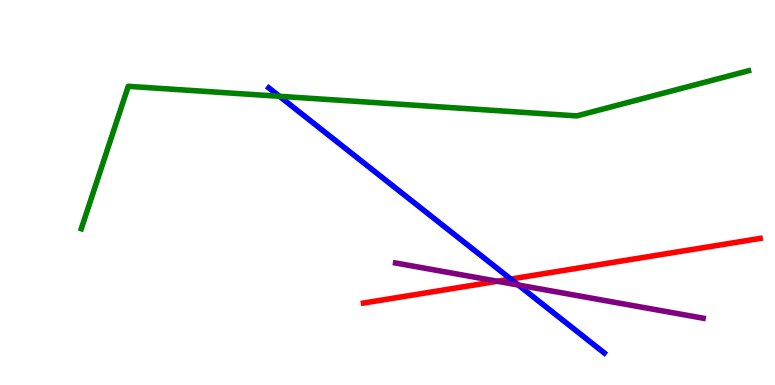[{'lines': ['blue', 'red'], 'intersections': [{'x': 6.59, 'y': 2.75}]}, {'lines': ['green', 'red'], 'intersections': []}, {'lines': ['purple', 'red'], 'intersections': [{'x': 6.42, 'y': 2.69}]}, {'lines': ['blue', 'green'], 'intersections': [{'x': 3.61, 'y': 7.5}]}, {'lines': ['blue', 'purple'], 'intersections': [{'x': 6.69, 'y': 2.6}]}, {'lines': ['green', 'purple'], 'intersections': []}]